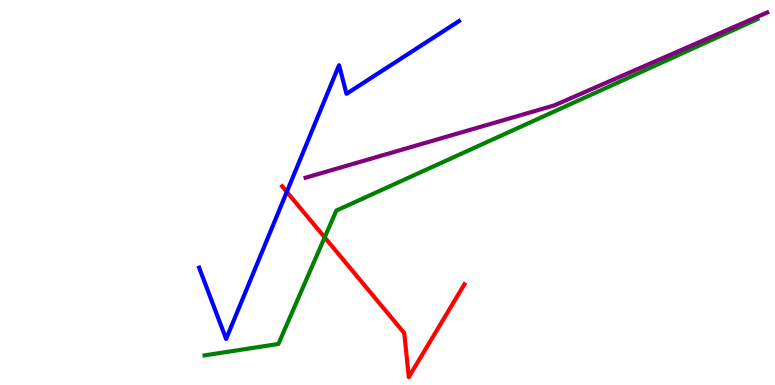[{'lines': ['blue', 'red'], 'intersections': [{'x': 3.7, 'y': 5.02}]}, {'lines': ['green', 'red'], 'intersections': [{'x': 4.19, 'y': 3.83}]}, {'lines': ['purple', 'red'], 'intersections': []}, {'lines': ['blue', 'green'], 'intersections': []}, {'lines': ['blue', 'purple'], 'intersections': []}, {'lines': ['green', 'purple'], 'intersections': []}]